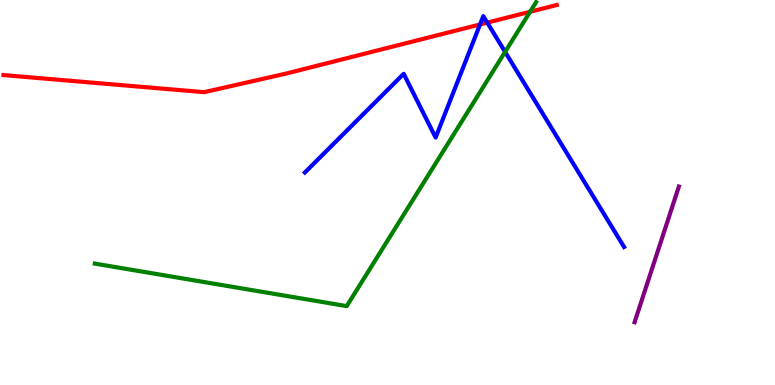[{'lines': ['blue', 'red'], 'intersections': [{'x': 6.19, 'y': 9.37}, {'x': 6.29, 'y': 9.41}]}, {'lines': ['green', 'red'], 'intersections': [{'x': 6.84, 'y': 9.69}]}, {'lines': ['purple', 'red'], 'intersections': []}, {'lines': ['blue', 'green'], 'intersections': [{'x': 6.52, 'y': 8.65}]}, {'lines': ['blue', 'purple'], 'intersections': []}, {'lines': ['green', 'purple'], 'intersections': []}]